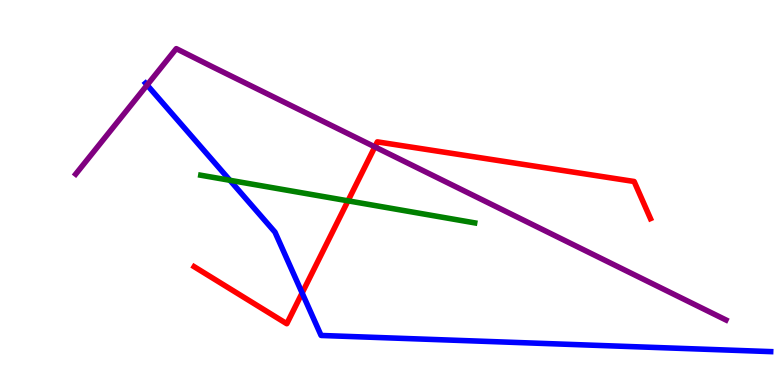[{'lines': ['blue', 'red'], 'intersections': [{'x': 3.9, 'y': 2.39}]}, {'lines': ['green', 'red'], 'intersections': [{'x': 4.49, 'y': 4.78}]}, {'lines': ['purple', 'red'], 'intersections': [{'x': 4.84, 'y': 6.18}]}, {'lines': ['blue', 'green'], 'intersections': [{'x': 2.97, 'y': 5.32}]}, {'lines': ['blue', 'purple'], 'intersections': [{'x': 1.9, 'y': 7.79}]}, {'lines': ['green', 'purple'], 'intersections': []}]